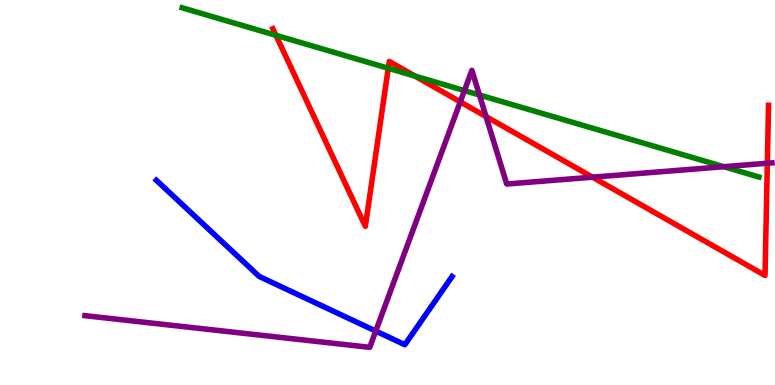[{'lines': ['blue', 'red'], 'intersections': []}, {'lines': ['green', 'red'], 'intersections': [{'x': 3.56, 'y': 9.08}, {'x': 5.01, 'y': 8.23}, {'x': 5.35, 'y': 8.02}]}, {'lines': ['purple', 'red'], 'intersections': [{'x': 5.94, 'y': 7.35}, {'x': 6.27, 'y': 6.97}, {'x': 7.65, 'y': 5.4}, {'x': 9.9, 'y': 5.76}]}, {'lines': ['blue', 'green'], 'intersections': []}, {'lines': ['blue', 'purple'], 'intersections': [{'x': 4.85, 'y': 1.4}]}, {'lines': ['green', 'purple'], 'intersections': [{'x': 5.99, 'y': 7.65}, {'x': 6.19, 'y': 7.53}, {'x': 9.34, 'y': 5.67}]}]